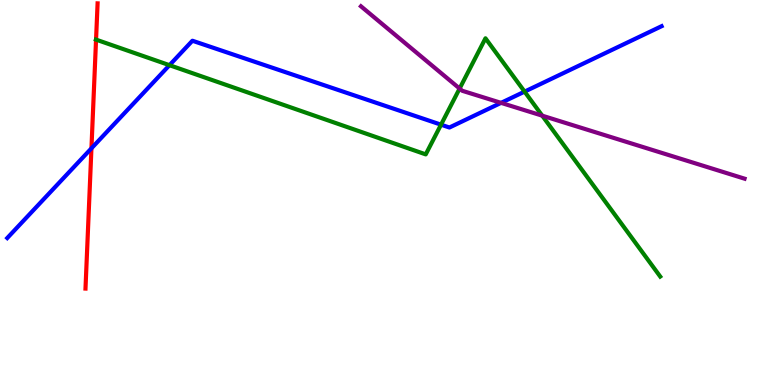[{'lines': ['blue', 'red'], 'intersections': [{'x': 1.18, 'y': 6.15}]}, {'lines': ['green', 'red'], 'intersections': [{'x': 1.24, 'y': 8.97}]}, {'lines': ['purple', 'red'], 'intersections': []}, {'lines': ['blue', 'green'], 'intersections': [{'x': 2.19, 'y': 8.31}, {'x': 5.69, 'y': 6.76}, {'x': 6.77, 'y': 7.62}]}, {'lines': ['blue', 'purple'], 'intersections': [{'x': 6.47, 'y': 7.33}]}, {'lines': ['green', 'purple'], 'intersections': [{'x': 5.93, 'y': 7.7}, {'x': 7.0, 'y': 7.0}]}]